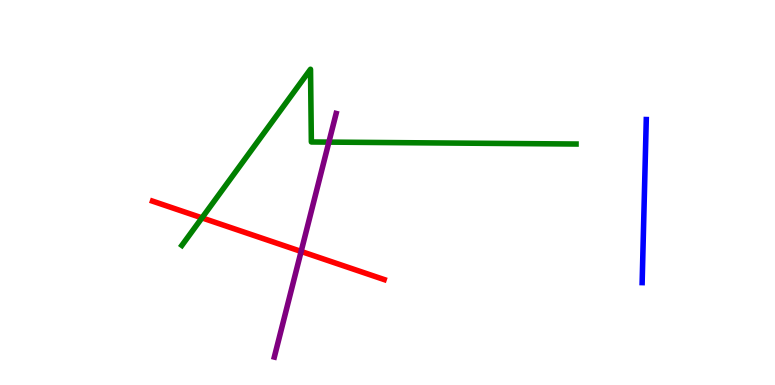[{'lines': ['blue', 'red'], 'intersections': []}, {'lines': ['green', 'red'], 'intersections': [{'x': 2.61, 'y': 4.34}]}, {'lines': ['purple', 'red'], 'intersections': [{'x': 3.89, 'y': 3.47}]}, {'lines': ['blue', 'green'], 'intersections': []}, {'lines': ['blue', 'purple'], 'intersections': []}, {'lines': ['green', 'purple'], 'intersections': [{'x': 4.24, 'y': 6.31}]}]